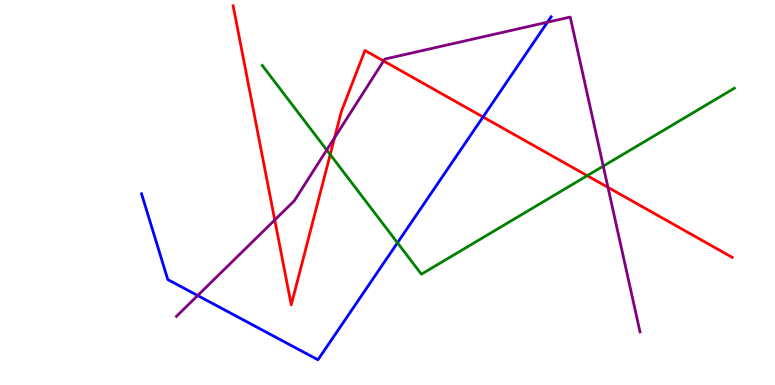[{'lines': ['blue', 'red'], 'intersections': [{'x': 6.23, 'y': 6.96}]}, {'lines': ['green', 'red'], 'intersections': [{'x': 4.26, 'y': 5.99}, {'x': 7.58, 'y': 5.44}]}, {'lines': ['purple', 'red'], 'intersections': [{'x': 3.55, 'y': 4.29}, {'x': 4.32, 'y': 6.42}, {'x': 4.95, 'y': 8.42}, {'x': 7.84, 'y': 5.13}]}, {'lines': ['blue', 'green'], 'intersections': [{'x': 5.13, 'y': 3.69}]}, {'lines': ['blue', 'purple'], 'intersections': [{'x': 2.55, 'y': 2.32}, {'x': 7.06, 'y': 9.42}]}, {'lines': ['green', 'purple'], 'intersections': [{'x': 4.22, 'y': 6.1}, {'x': 7.78, 'y': 5.68}]}]